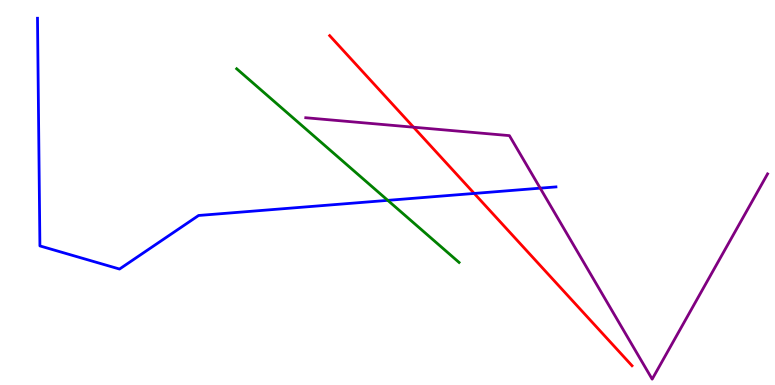[{'lines': ['blue', 'red'], 'intersections': [{'x': 6.12, 'y': 4.98}]}, {'lines': ['green', 'red'], 'intersections': []}, {'lines': ['purple', 'red'], 'intersections': [{'x': 5.34, 'y': 6.7}]}, {'lines': ['blue', 'green'], 'intersections': [{'x': 5.0, 'y': 4.8}]}, {'lines': ['blue', 'purple'], 'intersections': [{'x': 6.97, 'y': 5.11}]}, {'lines': ['green', 'purple'], 'intersections': []}]